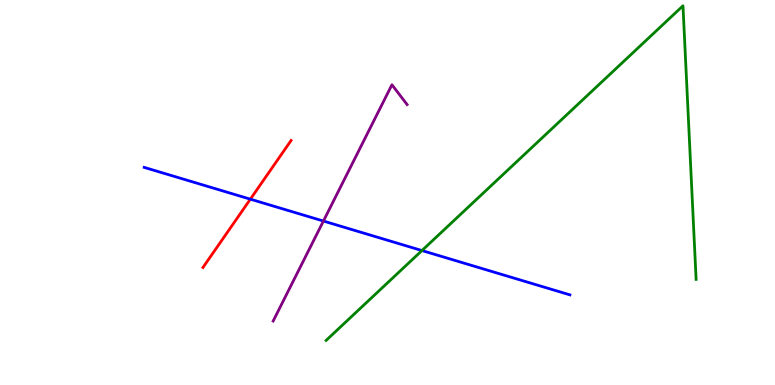[{'lines': ['blue', 'red'], 'intersections': [{'x': 3.23, 'y': 4.83}]}, {'lines': ['green', 'red'], 'intersections': []}, {'lines': ['purple', 'red'], 'intersections': []}, {'lines': ['blue', 'green'], 'intersections': [{'x': 5.44, 'y': 3.49}]}, {'lines': ['blue', 'purple'], 'intersections': [{'x': 4.17, 'y': 4.26}]}, {'lines': ['green', 'purple'], 'intersections': []}]